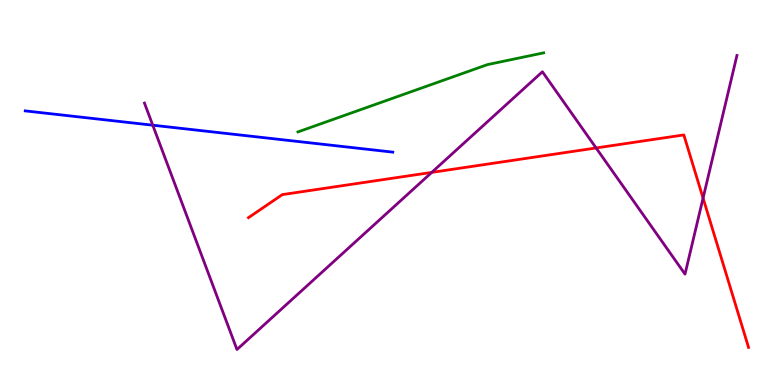[{'lines': ['blue', 'red'], 'intersections': []}, {'lines': ['green', 'red'], 'intersections': []}, {'lines': ['purple', 'red'], 'intersections': [{'x': 5.57, 'y': 5.52}, {'x': 7.69, 'y': 6.16}, {'x': 9.07, 'y': 4.85}]}, {'lines': ['blue', 'green'], 'intersections': []}, {'lines': ['blue', 'purple'], 'intersections': [{'x': 1.97, 'y': 6.75}]}, {'lines': ['green', 'purple'], 'intersections': []}]